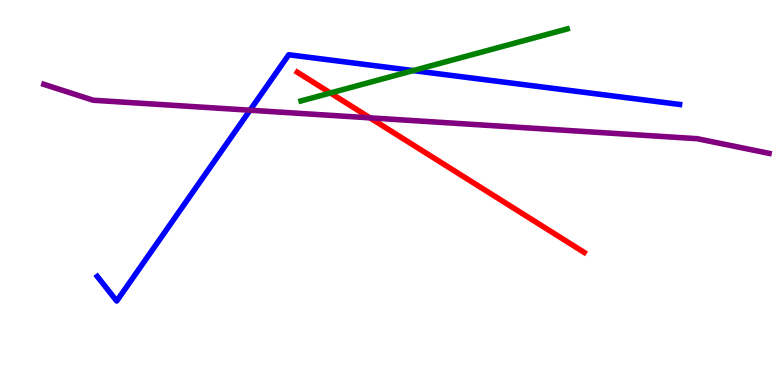[{'lines': ['blue', 'red'], 'intersections': []}, {'lines': ['green', 'red'], 'intersections': [{'x': 4.26, 'y': 7.58}]}, {'lines': ['purple', 'red'], 'intersections': [{'x': 4.77, 'y': 6.94}]}, {'lines': ['blue', 'green'], 'intersections': [{'x': 5.33, 'y': 8.17}]}, {'lines': ['blue', 'purple'], 'intersections': [{'x': 3.23, 'y': 7.14}]}, {'lines': ['green', 'purple'], 'intersections': []}]